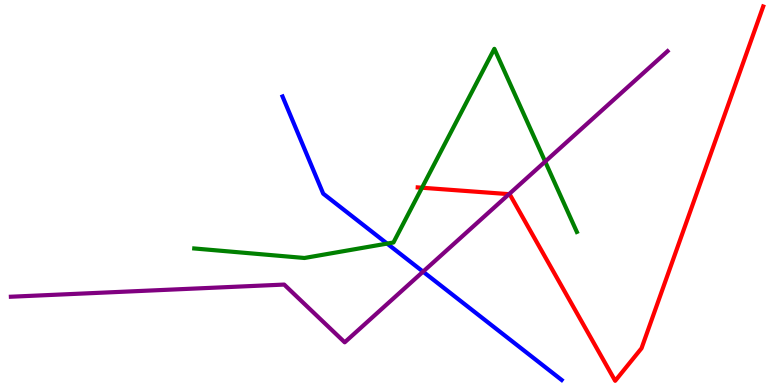[{'lines': ['blue', 'red'], 'intersections': []}, {'lines': ['green', 'red'], 'intersections': [{'x': 5.44, 'y': 5.12}]}, {'lines': ['purple', 'red'], 'intersections': [{'x': 6.57, 'y': 4.96}]}, {'lines': ['blue', 'green'], 'intersections': [{'x': 5.0, 'y': 3.67}]}, {'lines': ['blue', 'purple'], 'intersections': [{'x': 5.46, 'y': 2.94}]}, {'lines': ['green', 'purple'], 'intersections': [{'x': 7.03, 'y': 5.8}]}]